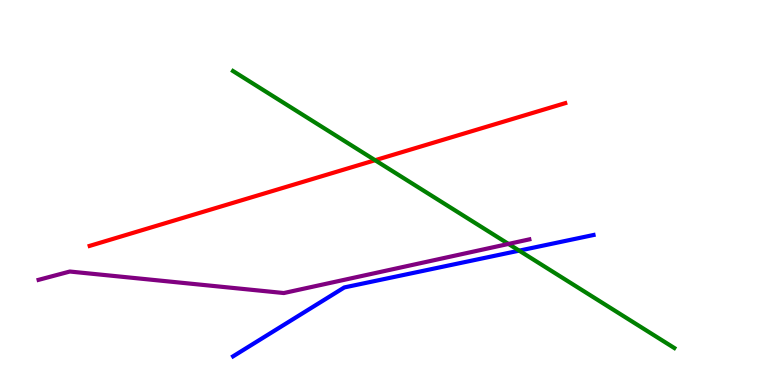[{'lines': ['blue', 'red'], 'intersections': []}, {'lines': ['green', 'red'], 'intersections': [{'x': 4.84, 'y': 5.84}]}, {'lines': ['purple', 'red'], 'intersections': []}, {'lines': ['blue', 'green'], 'intersections': [{'x': 6.7, 'y': 3.49}]}, {'lines': ['blue', 'purple'], 'intersections': []}, {'lines': ['green', 'purple'], 'intersections': [{'x': 6.56, 'y': 3.66}]}]